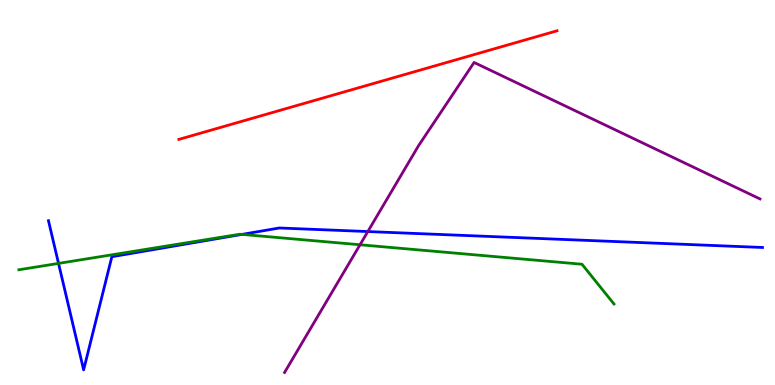[{'lines': ['blue', 'red'], 'intersections': []}, {'lines': ['green', 'red'], 'intersections': []}, {'lines': ['purple', 'red'], 'intersections': []}, {'lines': ['blue', 'green'], 'intersections': [{'x': 0.755, 'y': 3.16}, {'x': 3.12, 'y': 3.91}]}, {'lines': ['blue', 'purple'], 'intersections': [{'x': 4.75, 'y': 3.99}]}, {'lines': ['green', 'purple'], 'intersections': [{'x': 4.65, 'y': 3.64}]}]